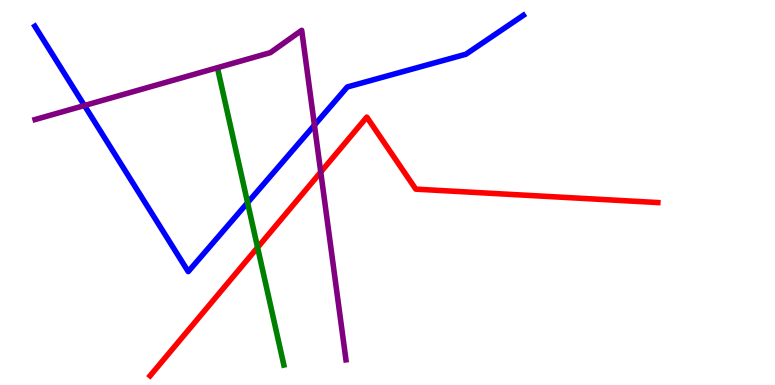[{'lines': ['blue', 'red'], 'intersections': []}, {'lines': ['green', 'red'], 'intersections': [{'x': 3.32, 'y': 3.57}]}, {'lines': ['purple', 'red'], 'intersections': [{'x': 4.14, 'y': 5.53}]}, {'lines': ['blue', 'green'], 'intersections': [{'x': 3.19, 'y': 4.73}]}, {'lines': ['blue', 'purple'], 'intersections': [{'x': 1.09, 'y': 7.26}, {'x': 4.06, 'y': 6.75}]}, {'lines': ['green', 'purple'], 'intersections': []}]